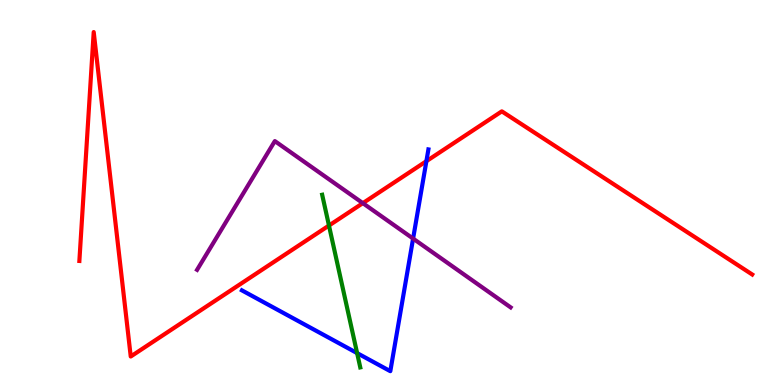[{'lines': ['blue', 'red'], 'intersections': [{'x': 5.5, 'y': 5.81}]}, {'lines': ['green', 'red'], 'intersections': [{'x': 4.24, 'y': 4.14}]}, {'lines': ['purple', 'red'], 'intersections': [{'x': 4.68, 'y': 4.72}]}, {'lines': ['blue', 'green'], 'intersections': [{'x': 4.61, 'y': 0.829}]}, {'lines': ['blue', 'purple'], 'intersections': [{'x': 5.33, 'y': 3.8}]}, {'lines': ['green', 'purple'], 'intersections': []}]